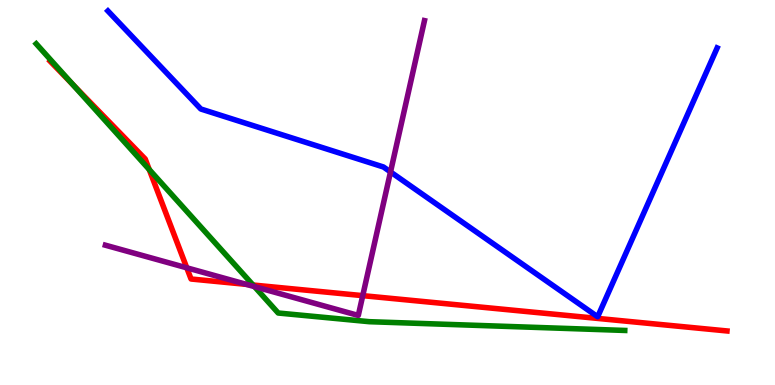[{'lines': ['blue', 'red'], 'intersections': []}, {'lines': ['green', 'red'], 'intersections': [{'x': 0.941, 'y': 7.8}, {'x': 1.93, 'y': 5.6}, {'x': 3.26, 'y': 2.6}]}, {'lines': ['purple', 'red'], 'intersections': [{'x': 2.41, 'y': 3.04}, {'x': 3.18, 'y': 2.61}, {'x': 4.68, 'y': 2.32}]}, {'lines': ['blue', 'green'], 'intersections': []}, {'lines': ['blue', 'purple'], 'intersections': [{'x': 5.04, 'y': 5.53}]}, {'lines': ['green', 'purple'], 'intersections': [{'x': 3.28, 'y': 2.56}]}]